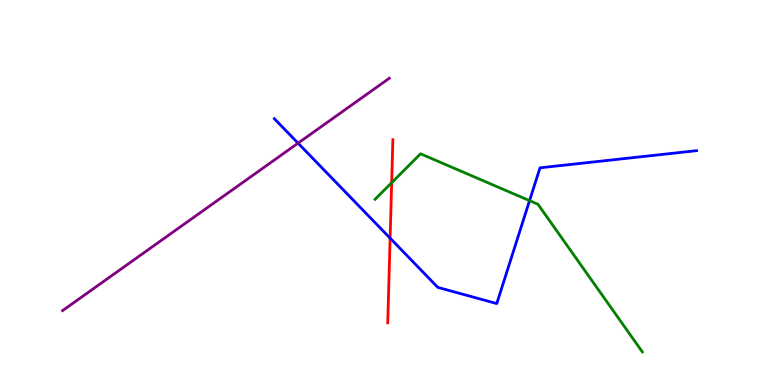[{'lines': ['blue', 'red'], 'intersections': [{'x': 5.03, 'y': 3.81}]}, {'lines': ['green', 'red'], 'intersections': [{'x': 5.05, 'y': 5.25}]}, {'lines': ['purple', 'red'], 'intersections': []}, {'lines': ['blue', 'green'], 'intersections': [{'x': 6.83, 'y': 4.79}]}, {'lines': ['blue', 'purple'], 'intersections': [{'x': 3.85, 'y': 6.28}]}, {'lines': ['green', 'purple'], 'intersections': []}]